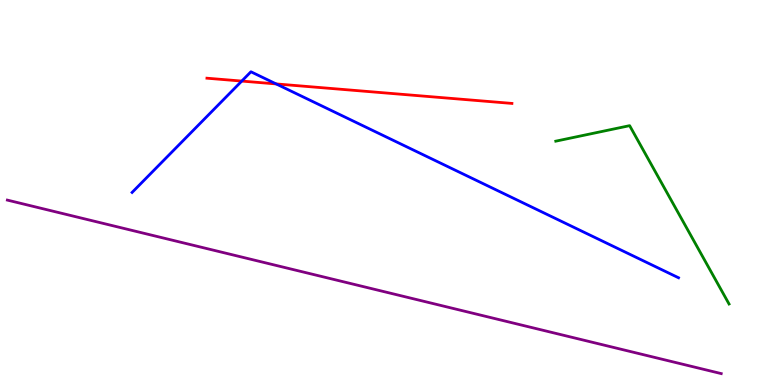[{'lines': ['blue', 'red'], 'intersections': [{'x': 3.12, 'y': 7.89}, {'x': 3.56, 'y': 7.82}]}, {'lines': ['green', 'red'], 'intersections': []}, {'lines': ['purple', 'red'], 'intersections': []}, {'lines': ['blue', 'green'], 'intersections': []}, {'lines': ['blue', 'purple'], 'intersections': []}, {'lines': ['green', 'purple'], 'intersections': []}]